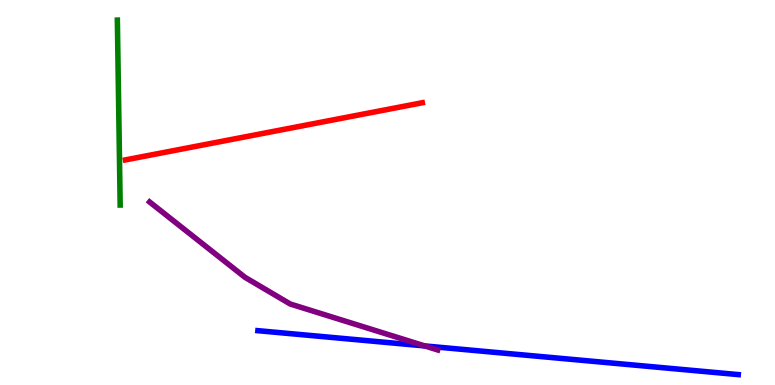[{'lines': ['blue', 'red'], 'intersections': []}, {'lines': ['green', 'red'], 'intersections': []}, {'lines': ['purple', 'red'], 'intersections': []}, {'lines': ['blue', 'green'], 'intersections': []}, {'lines': ['blue', 'purple'], 'intersections': [{'x': 5.48, 'y': 1.01}]}, {'lines': ['green', 'purple'], 'intersections': []}]